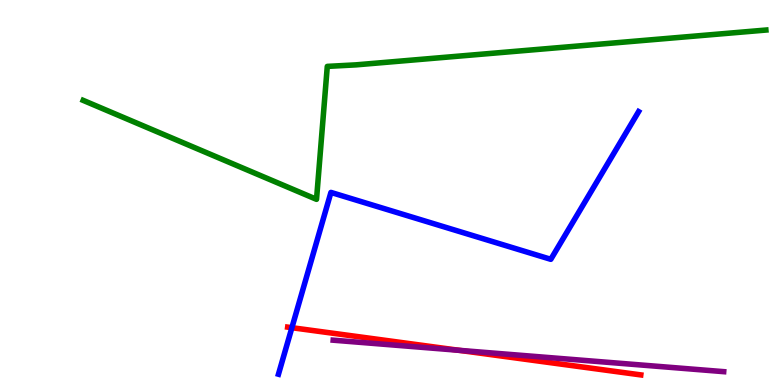[{'lines': ['blue', 'red'], 'intersections': [{'x': 3.77, 'y': 1.49}]}, {'lines': ['green', 'red'], 'intersections': []}, {'lines': ['purple', 'red'], 'intersections': [{'x': 5.93, 'y': 0.9}]}, {'lines': ['blue', 'green'], 'intersections': []}, {'lines': ['blue', 'purple'], 'intersections': []}, {'lines': ['green', 'purple'], 'intersections': []}]